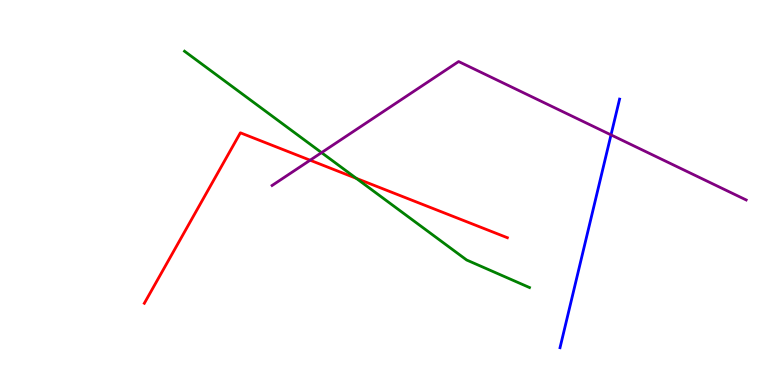[{'lines': ['blue', 'red'], 'intersections': []}, {'lines': ['green', 'red'], 'intersections': [{'x': 4.6, 'y': 5.37}]}, {'lines': ['purple', 'red'], 'intersections': [{'x': 4.0, 'y': 5.84}]}, {'lines': ['blue', 'green'], 'intersections': []}, {'lines': ['blue', 'purple'], 'intersections': [{'x': 7.88, 'y': 6.5}]}, {'lines': ['green', 'purple'], 'intersections': [{'x': 4.15, 'y': 6.04}]}]